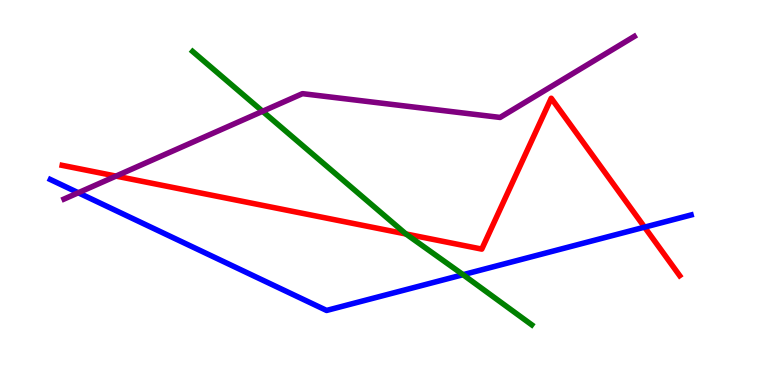[{'lines': ['blue', 'red'], 'intersections': [{'x': 8.32, 'y': 4.1}]}, {'lines': ['green', 'red'], 'intersections': [{'x': 5.24, 'y': 3.92}]}, {'lines': ['purple', 'red'], 'intersections': [{'x': 1.5, 'y': 5.43}]}, {'lines': ['blue', 'green'], 'intersections': [{'x': 5.97, 'y': 2.86}]}, {'lines': ['blue', 'purple'], 'intersections': [{'x': 1.01, 'y': 4.99}]}, {'lines': ['green', 'purple'], 'intersections': [{'x': 3.39, 'y': 7.11}]}]